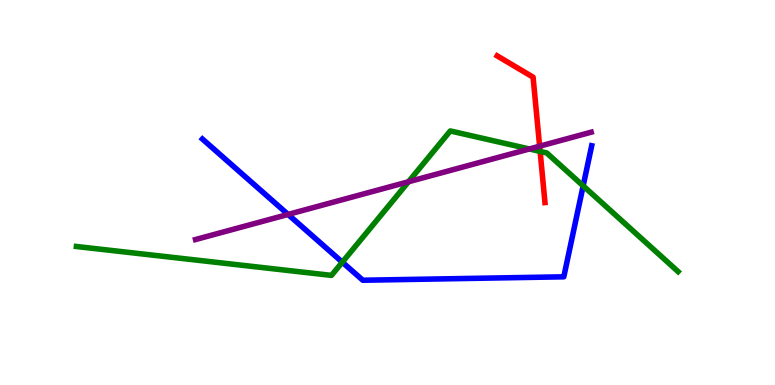[{'lines': ['blue', 'red'], 'intersections': []}, {'lines': ['green', 'red'], 'intersections': [{'x': 6.97, 'y': 6.07}]}, {'lines': ['purple', 'red'], 'intersections': [{'x': 6.96, 'y': 6.2}]}, {'lines': ['blue', 'green'], 'intersections': [{'x': 4.42, 'y': 3.19}, {'x': 7.52, 'y': 5.17}]}, {'lines': ['blue', 'purple'], 'intersections': [{'x': 3.72, 'y': 4.43}]}, {'lines': ['green', 'purple'], 'intersections': [{'x': 5.27, 'y': 5.28}, {'x': 6.83, 'y': 6.13}]}]